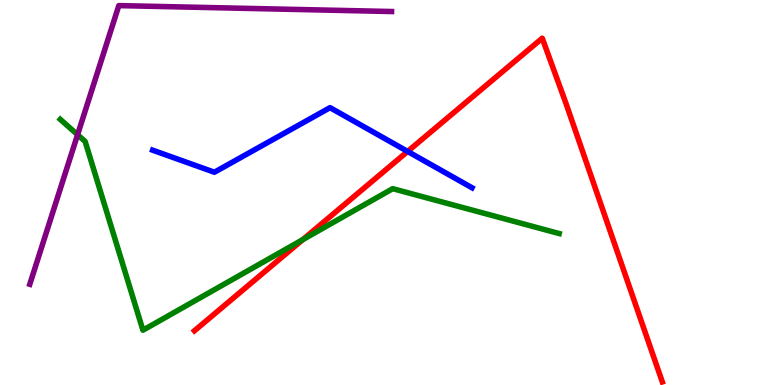[{'lines': ['blue', 'red'], 'intersections': [{'x': 5.26, 'y': 6.07}]}, {'lines': ['green', 'red'], 'intersections': [{'x': 3.91, 'y': 3.78}]}, {'lines': ['purple', 'red'], 'intersections': []}, {'lines': ['blue', 'green'], 'intersections': []}, {'lines': ['blue', 'purple'], 'intersections': []}, {'lines': ['green', 'purple'], 'intersections': [{'x': 1.0, 'y': 6.5}]}]